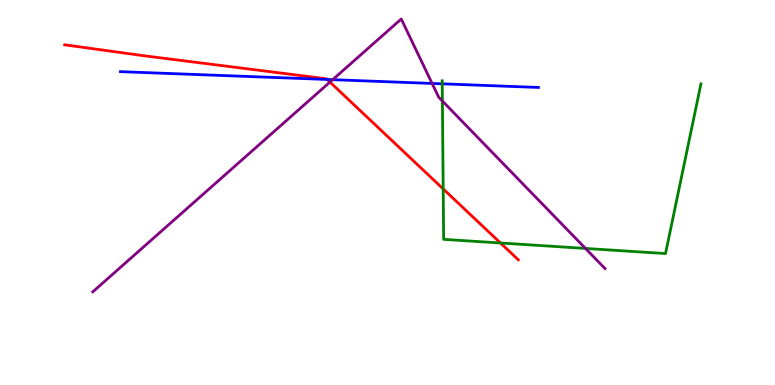[{'lines': ['blue', 'red'], 'intersections': [{'x': 4.22, 'y': 7.94}]}, {'lines': ['green', 'red'], 'intersections': [{'x': 5.72, 'y': 5.09}, {'x': 6.46, 'y': 3.69}]}, {'lines': ['purple', 'red'], 'intersections': [{'x': 4.26, 'y': 7.87}]}, {'lines': ['blue', 'green'], 'intersections': [{'x': 5.71, 'y': 7.82}]}, {'lines': ['blue', 'purple'], 'intersections': [{'x': 4.29, 'y': 7.93}, {'x': 5.58, 'y': 7.83}]}, {'lines': ['green', 'purple'], 'intersections': [{'x': 5.71, 'y': 7.38}, {'x': 7.55, 'y': 3.55}]}]